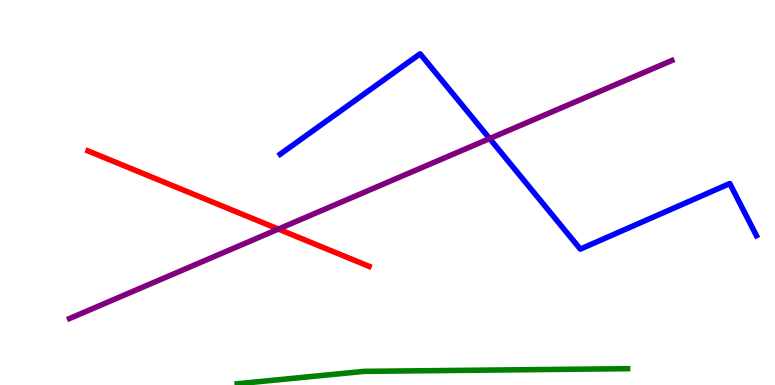[{'lines': ['blue', 'red'], 'intersections': []}, {'lines': ['green', 'red'], 'intersections': []}, {'lines': ['purple', 'red'], 'intersections': [{'x': 3.59, 'y': 4.05}]}, {'lines': ['blue', 'green'], 'intersections': []}, {'lines': ['blue', 'purple'], 'intersections': [{'x': 6.32, 'y': 6.4}]}, {'lines': ['green', 'purple'], 'intersections': []}]